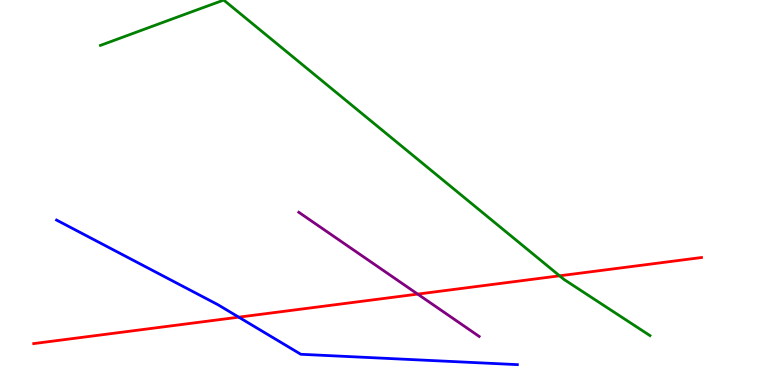[{'lines': ['blue', 'red'], 'intersections': [{'x': 3.08, 'y': 1.76}]}, {'lines': ['green', 'red'], 'intersections': [{'x': 7.22, 'y': 2.84}]}, {'lines': ['purple', 'red'], 'intersections': [{'x': 5.39, 'y': 2.36}]}, {'lines': ['blue', 'green'], 'intersections': []}, {'lines': ['blue', 'purple'], 'intersections': []}, {'lines': ['green', 'purple'], 'intersections': []}]